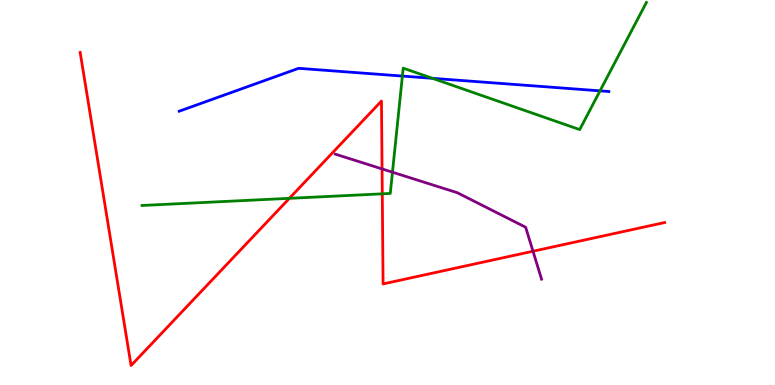[{'lines': ['blue', 'red'], 'intersections': []}, {'lines': ['green', 'red'], 'intersections': [{'x': 3.73, 'y': 4.85}, {'x': 4.93, 'y': 4.97}]}, {'lines': ['purple', 'red'], 'intersections': [{'x': 4.93, 'y': 5.61}, {'x': 6.88, 'y': 3.47}]}, {'lines': ['blue', 'green'], 'intersections': [{'x': 5.19, 'y': 8.02}, {'x': 5.58, 'y': 7.97}, {'x': 7.74, 'y': 7.64}]}, {'lines': ['blue', 'purple'], 'intersections': []}, {'lines': ['green', 'purple'], 'intersections': [{'x': 5.06, 'y': 5.53}]}]